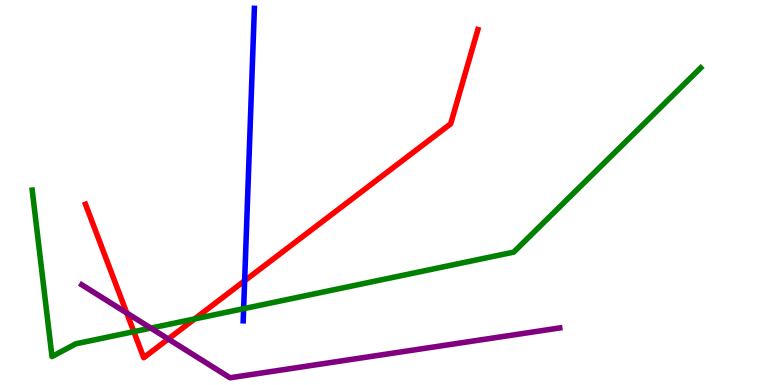[{'lines': ['blue', 'red'], 'intersections': [{'x': 3.16, 'y': 2.71}]}, {'lines': ['green', 'red'], 'intersections': [{'x': 1.73, 'y': 1.39}, {'x': 2.51, 'y': 1.72}]}, {'lines': ['purple', 'red'], 'intersections': [{'x': 1.64, 'y': 1.87}, {'x': 2.17, 'y': 1.19}]}, {'lines': ['blue', 'green'], 'intersections': [{'x': 3.14, 'y': 1.98}]}, {'lines': ['blue', 'purple'], 'intersections': []}, {'lines': ['green', 'purple'], 'intersections': [{'x': 1.95, 'y': 1.48}]}]